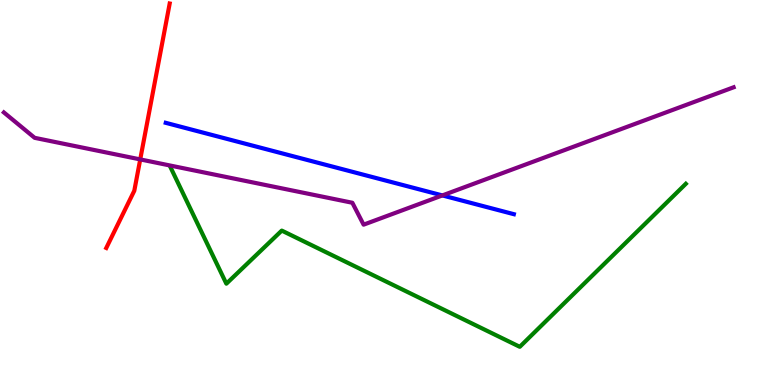[{'lines': ['blue', 'red'], 'intersections': []}, {'lines': ['green', 'red'], 'intersections': []}, {'lines': ['purple', 'red'], 'intersections': [{'x': 1.81, 'y': 5.86}]}, {'lines': ['blue', 'green'], 'intersections': []}, {'lines': ['blue', 'purple'], 'intersections': [{'x': 5.71, 'y': 4.92}]}, {'lines': ['green', 'purple'], 'intersections': []}]